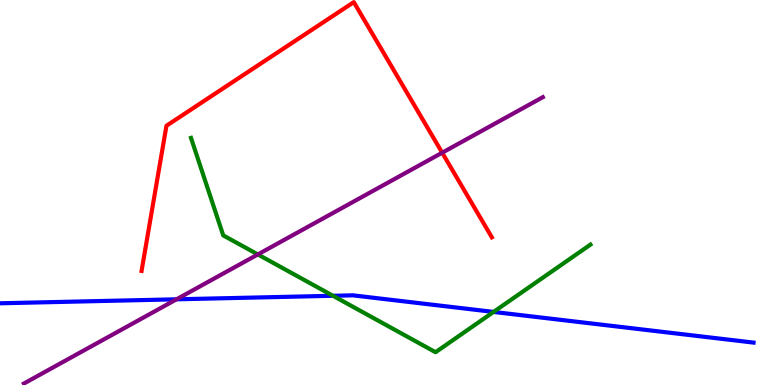[{'lines': ['blue', 'red'], 'intersections': []}, {'lines': ['green', 'red'], 'intersections': []}, {'lines': ['purple', 'red'], 'intersections': [{'x': 5.71, 'y': 6.03}]}, {'lines': ['blue', 'green'], 'intersections': [{'x': 4.3, 'y': 2.32}, {'x': 6.37, 'y': 1.9}]}, {'lines': ['blue', 'purple'], 'intersections': [{'x': 2.28, 'y': 2.23}]}, {'lines': ['green', 'purple'], 'intersections': [{'x': 3.33, 'y': 3.39}]}]